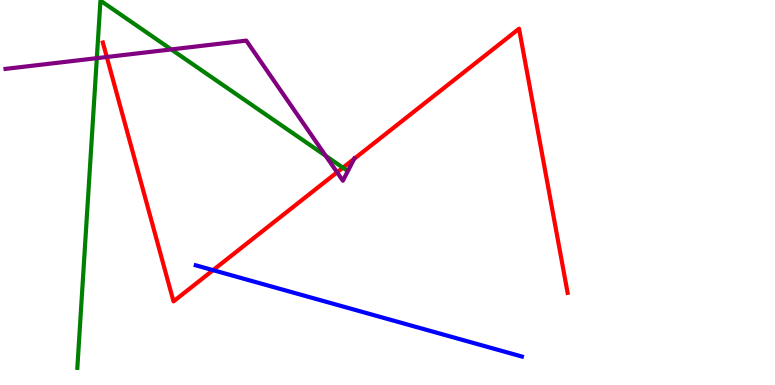[{'lines': ['blue', 'red'], 'intersections': [{'x': 2.75, 'y': 2.98}]}, {'lines': ['green', 'red'], 'intersections': [{'x': 4.42, 'y': 5.64}]}, {'lines': ['purple', 'red'], 'intersections': [{'x': 1.38, 'y': 8.52}, {'x': 4.35, 'y': 5.52}, {'x': 4.57, 'y': 5.87}]}, {'lines': ['blue', 'green'], 'intersections': []}, {'lines': ['blue', 'purple'], 'intersections': []}, {'lines': ['green', 'purple'], 'intersections': [{'x': 1.25, 'y': 8.49}, {'x': 2.21, 'y': 8.72}, {'x': 4.2, 'y': 5.95}]}]